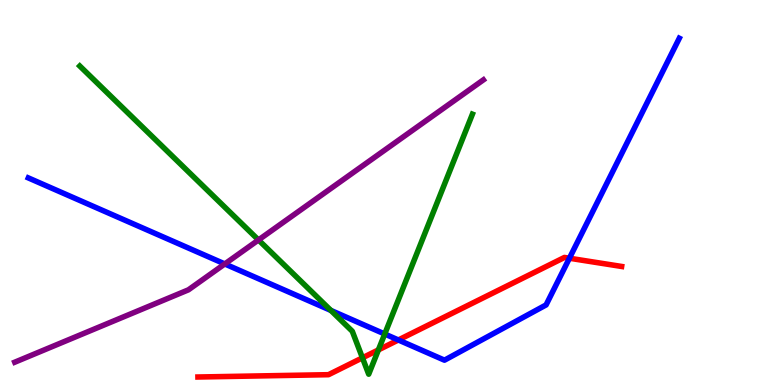[{'lines': ['blue', 'red'], 'intersections': [{'x': 5.14, 'y': 1.17}, {'x': 7.35, 'y': 3.29}]}, {'lines': ['green', 'red'], 'intersections': [{'x': 4.68, 'y': 0.706}, {'x': 4.88, 'y': 0.912}]}, {'lines': ['purple', 'red'], 'intersections': []}, {'lines': ['blue', 'green'], 'intersections': [{'x': 4.27, 'y': 1.94}, {'x': 4.96, 'y': 1.32}]}, {'lines': ['blue', 'purple'], 'intersections': [{'x': 2.9, 'y': 3.14}]}, {'lines': ['green', 'purple'], 'intersections': [{'x': 3.34, 'y': 3.77}]}]